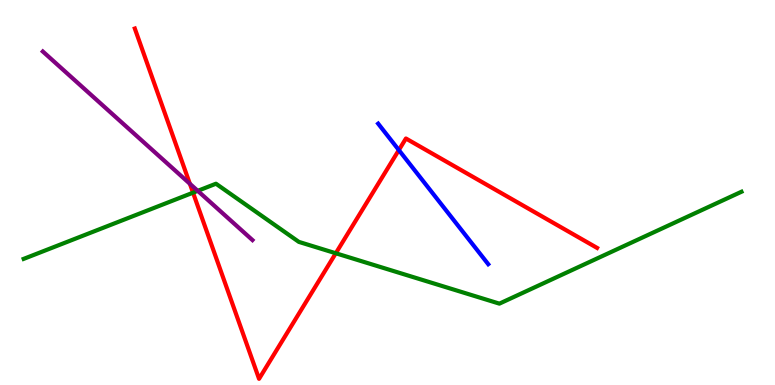[{'lines': ['blue', 'red'], 'intersections': [{'x': 5.15, 'y': 6.1}]}, {'lines': ['green', 'red'], 'intersections': [{'x': 2.49, 'y': 5.0}, {'x': 4.33, 'y': 3.42}]}, {'lines': ['purple', 'red'], 'intersections': [{'x': 2.45, 'y': 5.23}]}, {'lines': ['blue', 'green'], 'intersections': []}, {'lines': ['blue', 'purple'], 'intersections': []}, {'lines': ['green', 'purple'], 'intersections': [{'x': 2.55, 'y': 5.04}]}]